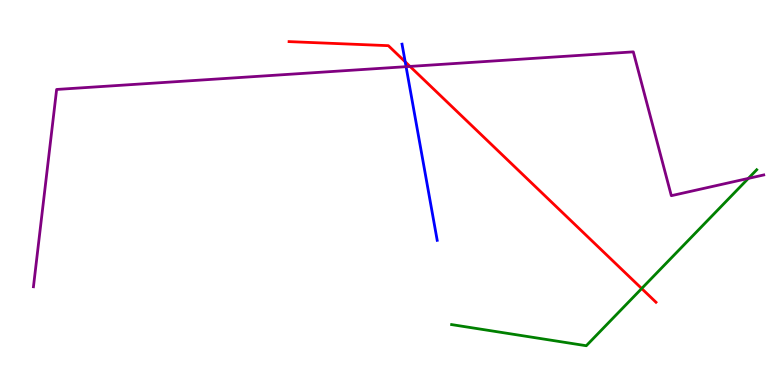[{'lines': ['blue', 'red'], 'intersections': [{'x': 5.23, 'y': 8.39}]}, {'lines': ['green', 'red'], 'intersections': [{'x': 8.28, 'y': 2.51}]}, {'lines': ['purple', 'red'], 'intersections': [{'x': 5.29, 'y': 8.27}]}, {'lines': ['blue', 'green'], 'intersections': []}, {'lines': ['blue', 'purple'], 'intersections': [{'x': 5.24, 'y': 8.27}]}, {'lines': ['green', 'purple'], 'intersections': [{'x': 9.66, 'y': 5.37}]}]